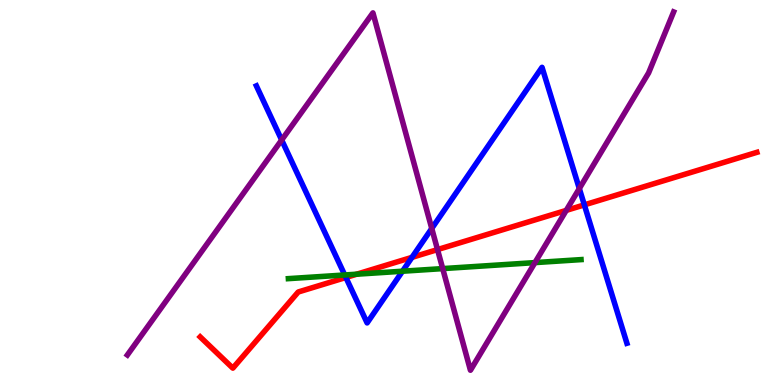[{'lines': ['blue', 'red'], 'intersections': [{'x': 4.46, 'y': 2.79}, {'x': 5.32, 'y': 3.32}, {'x': 7.54, 'y': 4.68}]}, {'lines': ['green', 'red'], 'intersections': [{'x': 4.6, 'y': 2.88}]}, {'lines': ['purple', 'red'], 'intersections': [{'x': 5.65, 'y': 3.52}, {'x': 7.31, 'y': 4.54}]}, {'lines': ['blue', 'green'], 'intersections': [{'x': 4.45, 'y': 2.86}, {'x': 5.19, 'y': 2.96}]}, {'lines': ['blue', 'purple'], 'intersections': [{'x': 3.63, 'y': 6.36}, {'x': 5.57, 'y': 4.07}, {'x': 7.48, 'y': 5.1}]}, {'lines': ['green', 'purple'], 'intersections': [{'x': 5.71, 'y': 3.02}, {'x': 6.9, 'y': 3.18}]}]